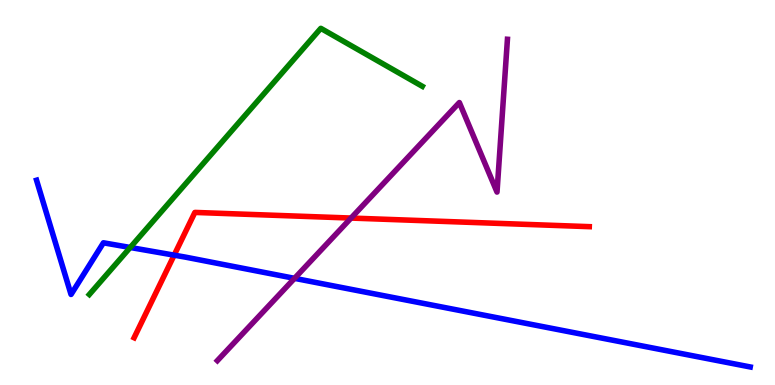[{'lines': ['blue', 'red'], 'intersections': [{'x': 2.25, 'y': 3.37}]}, {'lines': ['green', 'red'], 'intersections': []}, {'lines': ['purple', 'red'], 'intersections': [{'x': 4.53, 'y': 4.34}]}, {'lines': ['blue', 'green'], 'intersections': [{'x': 1.68, 'y': 3.57}]}, {'lines': ['blue', 'purple'], 'intersections': [{'x': 3.8, 'y': 2.77}]}, {'lines': ['green', 'purple'], 'intersections': []}]